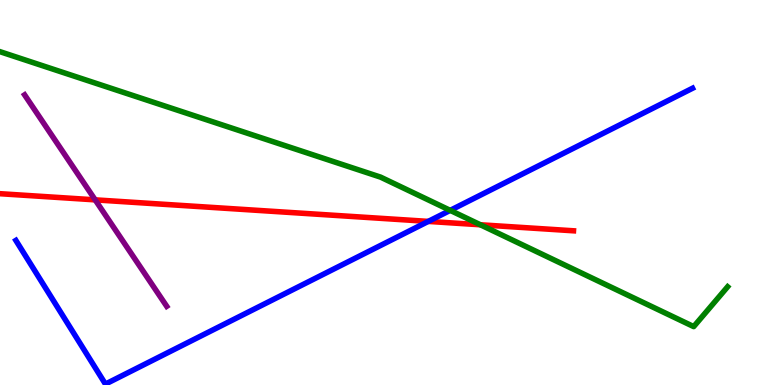[{'lines': ['blue', 'red'], 'intersections': [{'x': 5.53, 'y': 4.25}]}, {'lines': ['green', 'red'], 'intersections': [{'x': 6.2, 'y': 4.16}]}, {'lines': ['purple', 'red'], 'intersections': [{'x': 1.23, 'y': 4.81}]}, {'lines': ['blue', 'green'], 'intersections': [{'x': 5.81, 'y': 4.54}]}, {'lines': ['blue', 'purple'], 'intersections': []}, {'lines': ['green', 'purple'], 'intersections': []}]